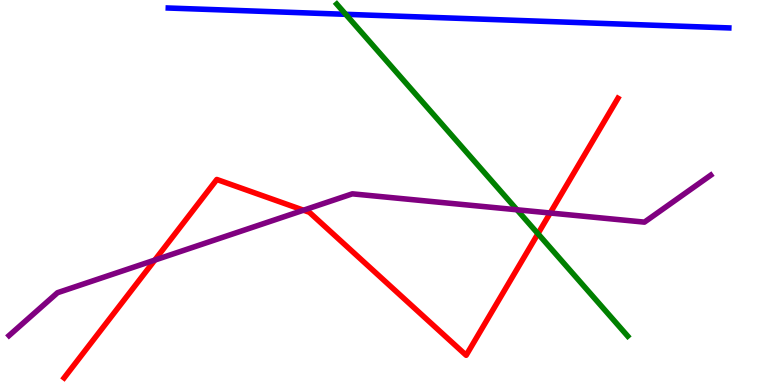[{'lines': ['blue', 'red'], 'intersections': []}, {'lines': ['green', 'red'], 'intersections': [{'x': 6.94, 'y': 3.93}]}, {'lines': ['purple', 'red'], 'intersections': [{'x': 2.0, 'y': 3.24}, {'x': 3.92, 'y': 4.54}, {'x': 7.1, 'y': 4.47}]}, {'lines': ['blue', 'green'], 'intersections': [{'x': 4.46, 'y': 9.63}]}, {'lines': ['blue', 'purple'], 'intersections': []}, {'lines': ['green', 'purple'], 'intersections': [{'x': 6.67, 'y': 4.55}]}]